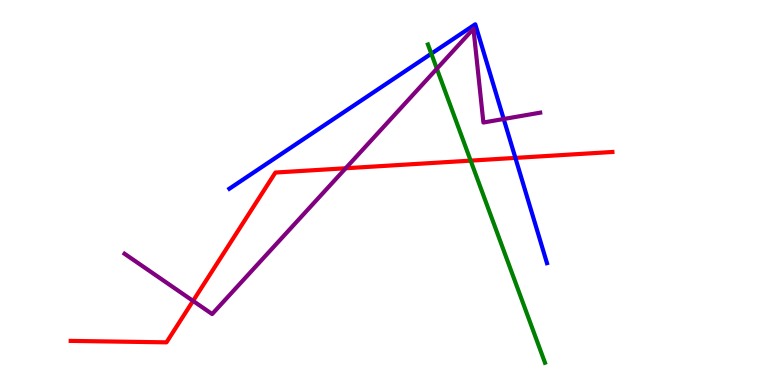[{'lines': ['blue', 'red'], 'intersections': [{'x': 6.65, 'y': 5.9}]}, {'lines': ['green', 'red'], 'intersections': [{'x': 6.07, 'y': 5.83}]}, {'lines': ['purple', 'red'], 'intersections': [{'x': 2.49, 'y': 2.18}, {'x': 4.46, 'y': 5.63}]}, {'lines': ['blue', 'green'], 'intersections': [{'x': 5.57, 'y': 8.61}]}, {'lines': ['blue', 'purple'], 'intersections': [{'x': 6.5, 'y': 6.91}]}, {'lines': ['green', 'purple'], 'intersections': [{'x': 5.64, 'y': 8.21}]}]